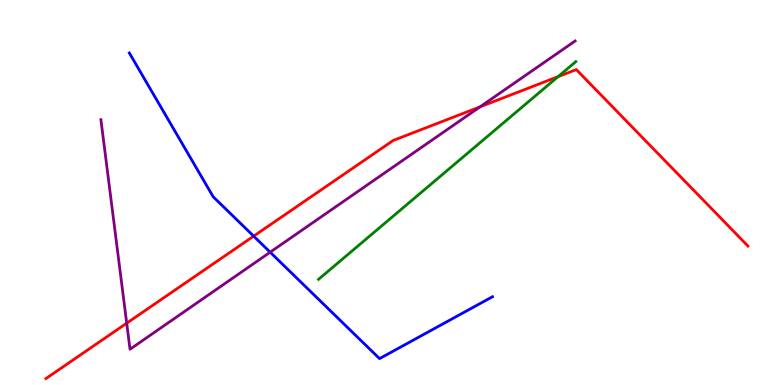[{'lines': ['blue', 'red'], 'intersections': [{'x': 3.27, 'y': 3.87}]}, {'lines': ['green', 'red'], 'intersections': [{'x': 7.2, 'y': 8.01}]}, {'lines': ['purple', 'red'], 'intersections': [{'x': 1.63, 'y': 1.61}, {'x': 6.19, 'y': 7.22}]}, {'lines': ['blue', 'green'], 'intersections': []}, {'lines': ['blue', 'purple'], 'intersections': [{'x': 3.49, 'y': 3.45}]}, {'lines': ['green', 'purple'], 'intersections': []}]